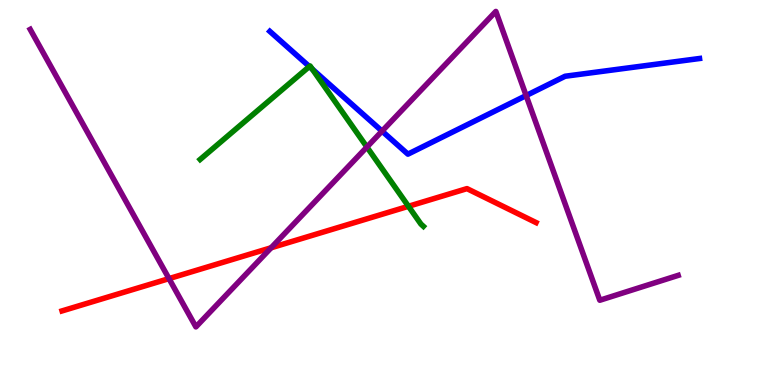[{'lines': ['blue', 'red'], 'intersections': []}, {'lines': ['green', 'red'], 'intersections': [{'x': 5.27, 'y': 4.64}]}, {'lines': ['purple', 'red'], 'intersections': [{'x': 2.18, 'y': 2.76}, {'x': 3.5, 'y': 3.56}]}, {'lines': ['blue', 'green'], 'intersections': [{'x': 3.99, 'y': 8.27}, {'x': 4.03, 'y': 8.2}]}, {'lines': ['blue', 'purple'], 'intersections': [{'x': 4.93, 'y': 6.59}, {'x': 6.79, 'y': 7.52}]}, {'lines': ['green', 'purple'], 'intersections': [{'x': 4.73, 'y': 6.18}]}]